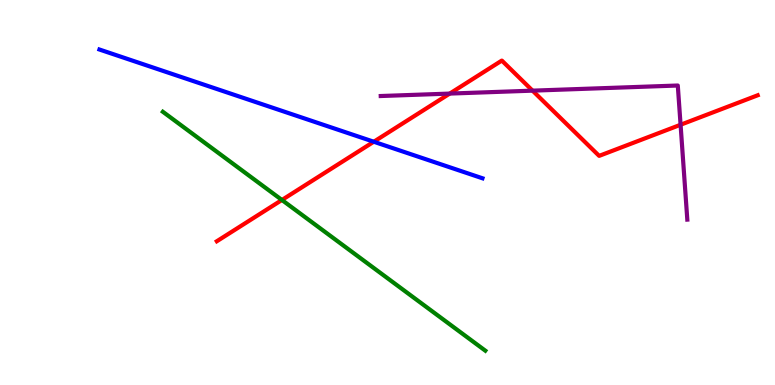[{'lines': ['blue', 'red'], 'intersections': [{'x': 4.82, 'y': 6.32}]}, {'lines': ['green', 'red'], 'intersections': [{'x': 3.64, 'y': 4.81}]}, {'lines': ['purple', 'red'], 'intersections': [{'x': 5.8, 'y': 7.57}, {'x': 6.87, 'y': 7.65}, {'x': 8.78, 'y': 6.76}]}, {'lines': ['blue', 'green'], 'intersections': []}, {'lines': ['blue', 'purple'], 'intersections': []}, {'lines': ['green', 'purple'], 'intersections': []}]